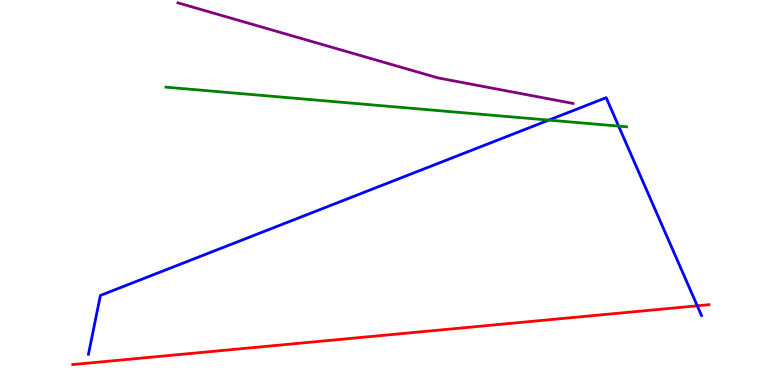[{'lines': ['blue', 'red'], 'intersections': [{'x': 9.0, 'y': 2.06}]}, {'lines': ['green', 'red'], 'intersections': []}, {'lines': ['purple', 'red'], 'intersections': []}, {'lines': ['blue', 'green'], 'intersections': [{'x': 7.08, 'y': 6.88}, {'x': 7.98, 'y': 6.72}]}, {'lines': ['blue', 'purple'], 'intersections': []}, {'lines': ['green', 'purple'], 'intersections': []}]